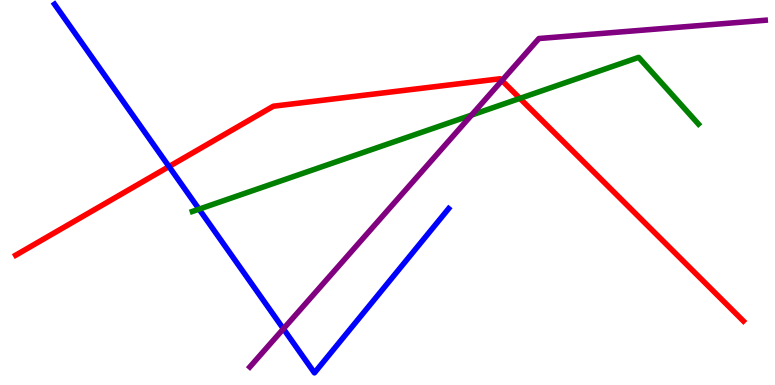[{'lines': ['blue', 'red'], 'intersections': [{'x': 2.18, 'y': 5.67}]}, {'lines': ['green', 'red'], 'intersections': [{'x': 6.71, 'y': 7.44}]}, {'lines': ['purple', 'red'], 'intersections': [{'x': 6.48, 'y': 7.91}]}, {'lines': ['blue', 'green'], 'intersections': [{'x': 2.57, 'y': 4.57}]}, {'lines': ['blue', 'purple'], 'intersections': [{'x': 3.66, 'y': 1.46}]}, {'lines': ['green', 'purple'], 'intersections': [{'x': 6.08, 'y': 7.01}]}]